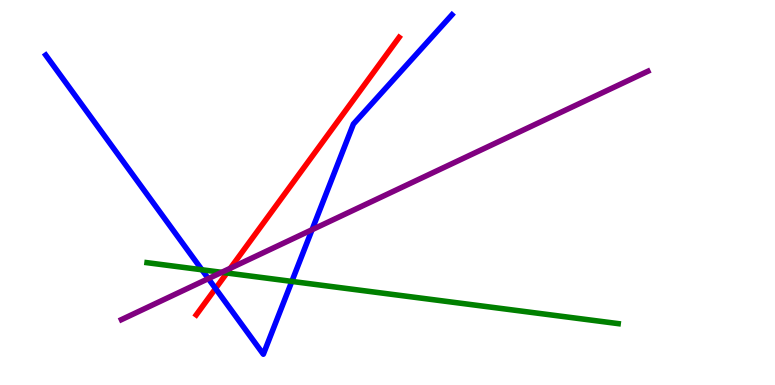[{'lines': ['blue', 'red'], 'intersections': [{'x': 2.78, 'y': 2.51}]}, {'lines': ['green', 'red'], 'intersections': [{'x': 2.93, 'y': 2.91}]}, {'lines': ['purple', 'red'], 'intersections': [{'x': 2.97, 'y': 3.03}]}, {'lines': ['blue', 'green'], 'intersections': [{'x': 2.61, 'y': 2.99}, {'x': 3.77, 'y': 2.69}]}, {'lines': ['blue', 'purple'], 'intersections': [{'x': 2.69, 'y': 2.76}, {'x': 4.03, 'y': 4.03}]}, {'lines': ['green', 'purple'], 'intersections': [{'x': 2.86, 'y': 2.93}]}]